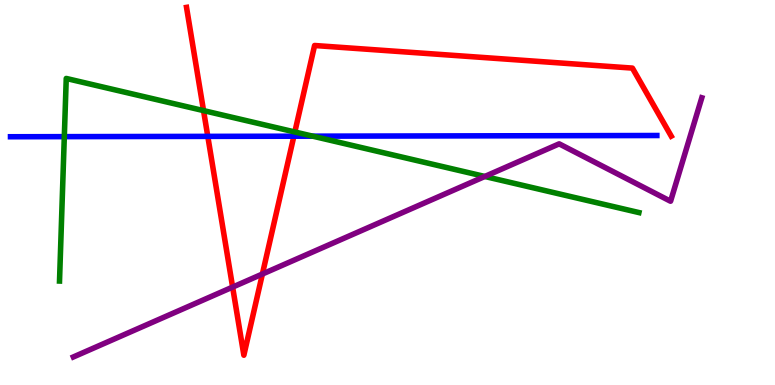[{'lines': ['blue', 'red'], 'intersections': [{'x': 2.68, 'y': 6.46}, {'x': 3.79, 'y': 6.46}]}, {'lines': ['green', 'red'], 'intersections': [{'x': 2.63, 'y': 7.13}, {'x': 3.8, 'y': 6.57}]}, {'lines': ['purple', 'red'], 'intersections': [{'x': 3.0, 'y': 2.54}, {'x': 3.39, 'y': 2.88}]}, {'lines': ['blue', 'green'], 'intersections': [{'x': 0.83, 'y': 6.45}, {'x': 4.03, 'y': 6.46}]}, {'lines': ['blue', 'purple'], 'intersections': []}, {'lines': ['green', 'purple'], 'intersections': [{'x': 6.26, 'y': 5.42}]}]